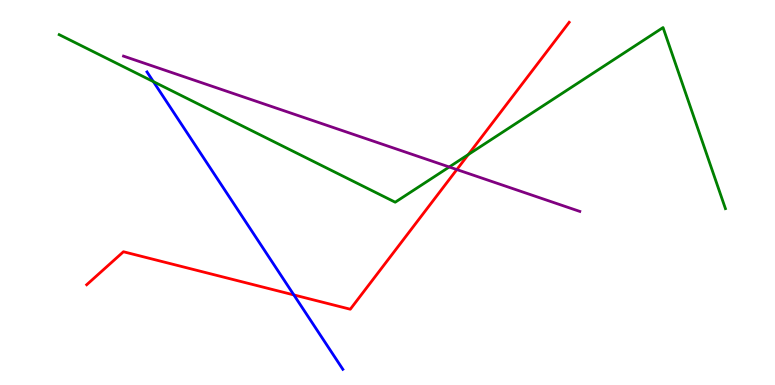[{'lines': ['blue', 'red'], 'intersections': [{'x': 3.79, 'y': 2.34}]}, {'lines': ['green', 'red'], 'intersections': [{'x': 6.04, 'y': 5.99}]}, {'lines': ['purple', 'red'], 'intersections': [{'x': 5.89, 'y': 5.6}]}, {'lines': ['blue', 'green'], 'intersections': [{'x': 1.98, 'y': 7.88}]}, {'lines': ['blue', 'purple'], 'intersections': []}, {'lines': ['green', 'purple'], 'intersections': [{'x': 5.8, 'y': 5.66}]}]